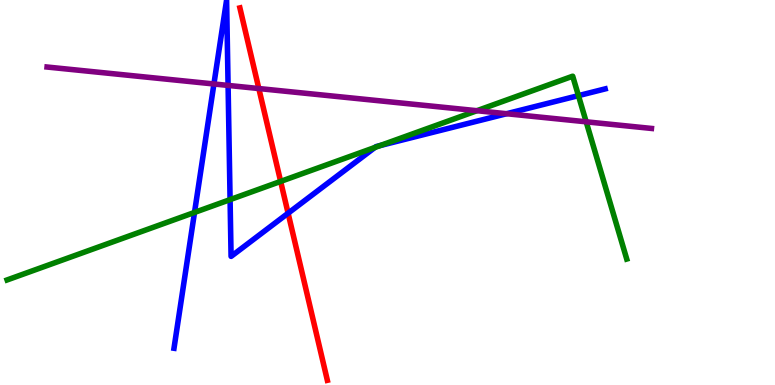[{'lines': ['blue', 'red'], 'intersections': [{'x': 3.72, 'y': 4.46}]}, {'lines': ['green', 'red'], 'intersections': [{'x': 3.62, 'y': 5.29}]}, {'lines': ['purple', 'red'], 'intersections': [{'x': 3.34, 'y': 7.7}]}, {'lines': ['blue', 'green'], 'intersections': [{'x': 2.51, 'y': 4.48}, {'x': 2.97, 'y': 4.81}, {'x': 4.84, 'y': 6.17}, {'x': 4.91, 'y': 6.22}, {'x': 7.46, 'y': 7.52}]}, {'lines': ['blue', 'purple'], 'intersections': [{'x': 2.76, 'y': 7.82}, {'x': 2.94, 'y': 7.78}, {'x': 6.54, 'y': 7.05}]}, {'lines': ['green', 'purple'], 'intersections': [{'x': 6.15, 'y': 7.12}, {'x': 7.56, 'y': 6.84}]}]